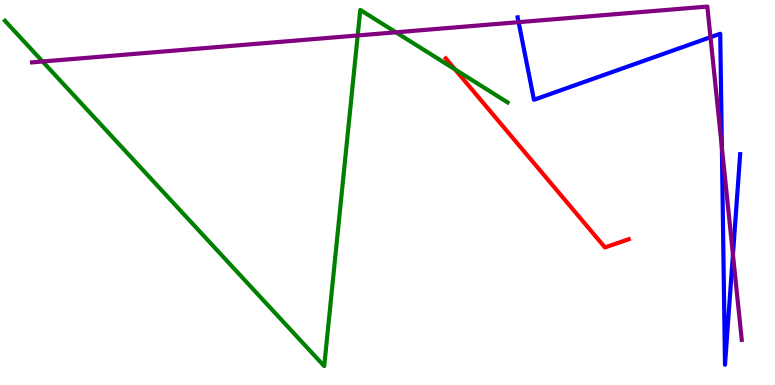[{'lines': ['blue', 'red'], 'intersections': []}, {'lines': ['green', 'red'], 'intersections': [{'x': 5.87, 'y': 8.2}]}, {'lines': ['purple', 'red'], 'intersections': []}, {'lines': ['blue', 'green'], 'intersections': []}, {'lines': ['blue', 'purple'], 'intersections': [{'x': 6.69, 'y': 9.42}, {'x': 9.17, 'y': 9.03}, {'x': 9.31, 'y': 6.17}, {'x': 9.46, 'y': 3.39}]}, {'lines': ['green', 'purple'], 'intersections': [{'x': 0.549, 'y': 8.4}, {'x': 4.62, 'y': 9.08}, {'x': 5.11, 'y': 9.16}]}]